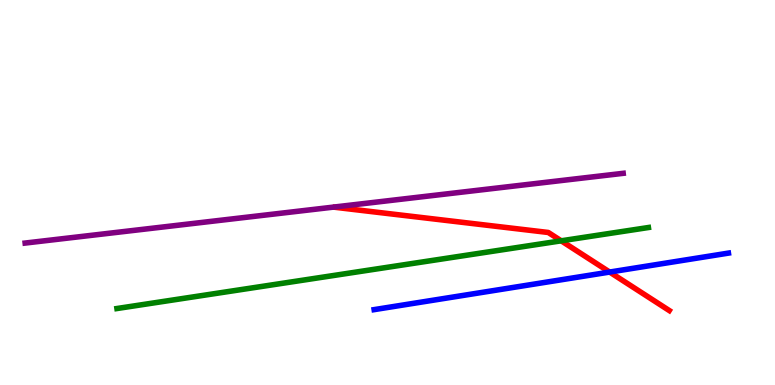[{'lines': ['blue', 'red'], 'intersections': [{'x': 7.87, 'y': 2.93}]}, {'lines': ['green', 'red'], 'intersections': [{'x': 7.24, 'y': 3.75}]}, {'lines': ['purple', 'red'], 'intersections': []}, {'lines': ['blue', 'green'], 'intersections': []}, {'lines': ['blue', 'purple'], 'intersections': []}, {'lines': ['green', 'purple'], 'intersections': []}]